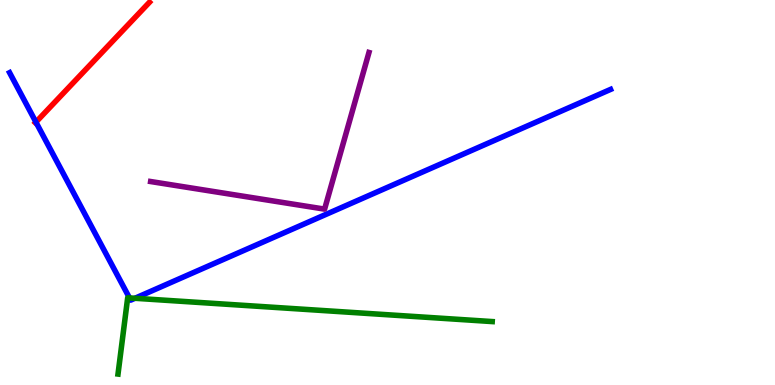[{'lines': ['blue', 'red'], 'intersections': [{'x': 0.463, 'y': 6.83}]}, {'lines': ['green', 'red'], 'intersections': []}, {'lines': ['purple', 'red'], 'intersections': []}, {'lines': ['blue', 'green'], 'intersections': [{'x': 1.67, 'y': 2.26}, {'x': 1.74, 'y': 2.25}]}, {'lines': ['blue', 'purple'], 'intersections': []}, {'lines': ['green', 'purple'], 'intersections': []}]